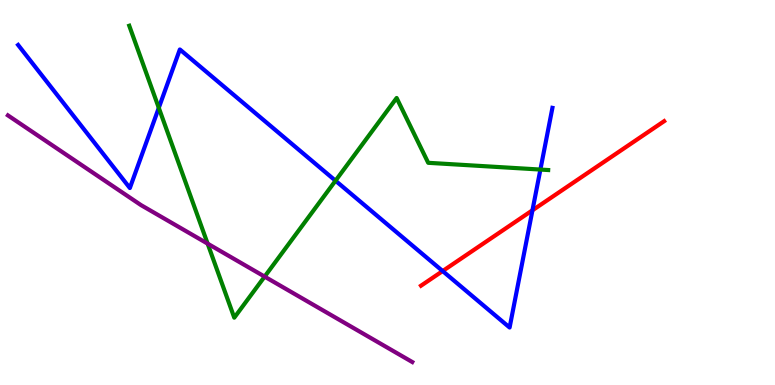[{'lines': ['blue', 'red'], 'intersections': [{'x': 5.71, 'y': 2.96}, {'x': 6.87, 'y': 4.54}]}, {'lines': ['green', 'red'], 'intersections': []}, {'lines': ['purple', 'red'], 'intersections': []}, {'lines': ['blue', 'green'], 'intersections': [{'x': 2.05, 'y': 7.2}, {'x': 4.33, 'y': 5.31}, {'x': 6.97, 'y': 5.6}]}, {'lines': ['blue', 'purple'], 'intersections': []}, {'lines': ['green', 'purple'], 'intersections': [{'x': 2.68, 'y': 3.67}, {'x': 3.41, 'y': 2.82}]}]